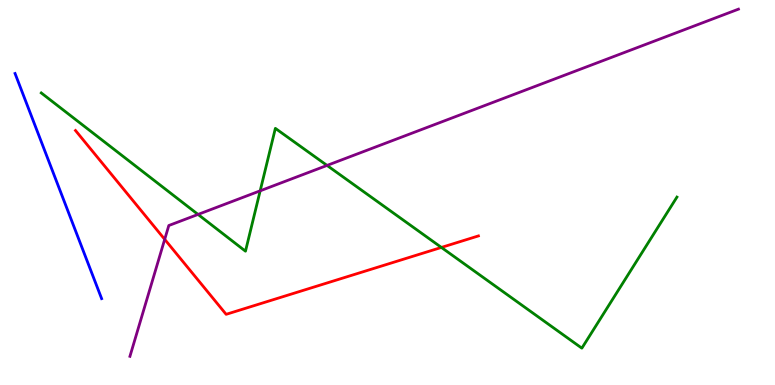[{'lines': ['blue', 'red'], 'intersections': []}, {'lines': ['green', 'red'], 'intersections': [{'x': 5.7, 'y': 3.57}]}, {'lines': ['purple', 'red'], 'intersections': [{'x': 2.13, 'y': 3.78}]}, {'lines': ['blue', 'green'], 'intersections': []}, {'lines': ['blue', 'purple'], 'intersections': []}, {'lines': ['green', 'purple'], 'intersections': [{'x': 2.56, 'y': 4.43}, {'x': 3.36, 'y': 5.04}, {'x': 4.22, 'y': 5.7}]}]